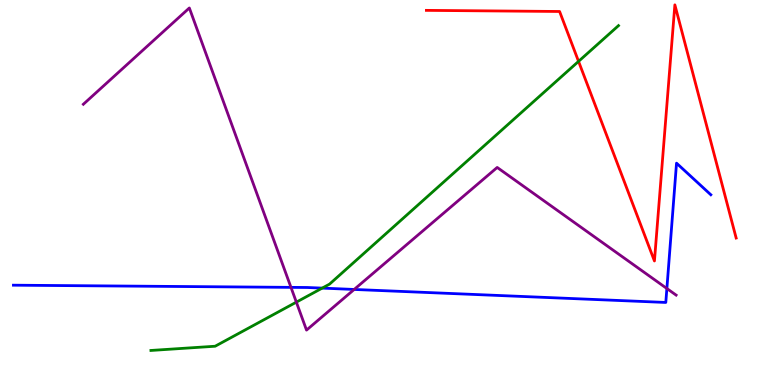[{'lines': ['blue', 'red'], 'intersections': []}, {'lines': ['green', 'red'], 'intersections': [{'x': 7.47, 'y': 8.41}]}, {'lines': ['purple', 'red'], 'intersections': []}, {'lines': ['blue', 'green'], 'intersections': [{'x': 4.16, 'y': 2.52}]}, {'lines': ['blue', 'purple'], 'intersections': [{'x': 3.75, 'y': 2.54}, {'x': 4.57, 'y': 2.48}, {'x': 8.6, 'y': 2.51}]}, {'lines': ['green', 'purple'], 'intersections': [{'x': 3.82, 'y': 2.15}]}]